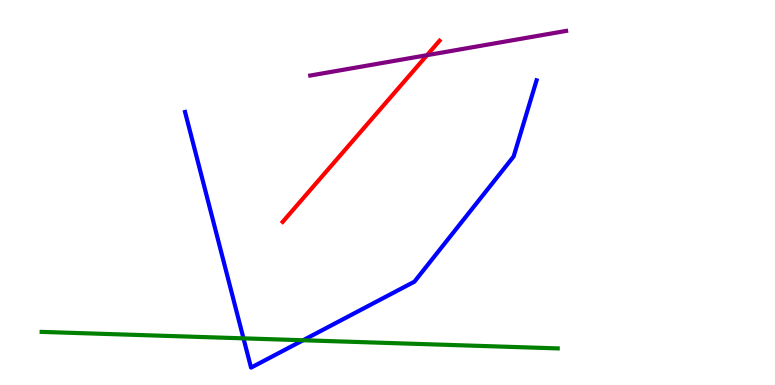[{'lines': ['blue', 'red'], 'intersections': []}, {'lines': ['green', 'red'], 'intersections': []}, {'lines': ['purple', 'red'], 'intersections': [{'x': 5.51, 'y': 8.57}]}, {'lines': ['blue', 'green'], 'intersections': [{'x': 3.14, 'y': 1.21}, {'x': 3.91, 'y': 1.16}]}, {'lines': ['blue', 'purple'], 'intersections': []}, {'lines': ['green', 'purple'], 'intersections': []}]